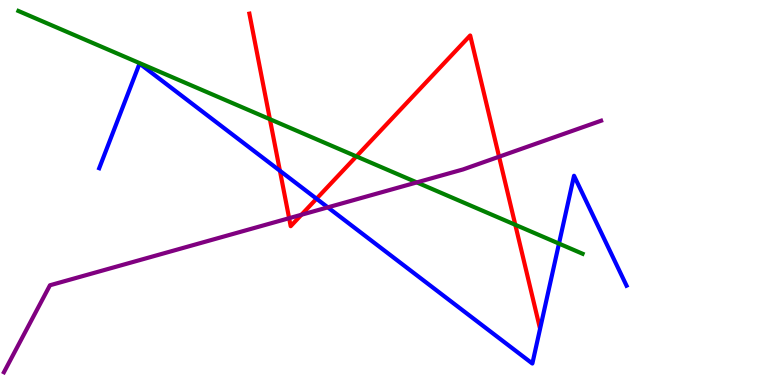[{'lines': ['blue', 'red'], 'intersections': [{'x': 3.61, 'y': 5.56}, {'x': 4.08, 'y': 4.84}]}, {'lines': ['green', 'red'], 'intersections': [{'x': 3.48, 'y': 6.9}, {'x': 4.6, 'y': 5.94}, {'x': 6.65, 'y': 4.16}]}, {'lines': ['purple', 'red'], 'intersections': [{'x': 3.73, 'y': 4.33}, {'x': 3.89, 'y': 4.42}, {'x': 6.44, 'y': 5.93}]}, {'lines': ['blue', 'green'], 'intersections': [{'x': 7.21, 'y': 3.67}]}, {'lines': ['blue', 'purple'], 'intersections': [{'x': 4.23, 'y': 4.61}]}, {'lines': ['green', 'purple'], 'intersections': [{'x': 5.38, 'y': 5.26}]}]